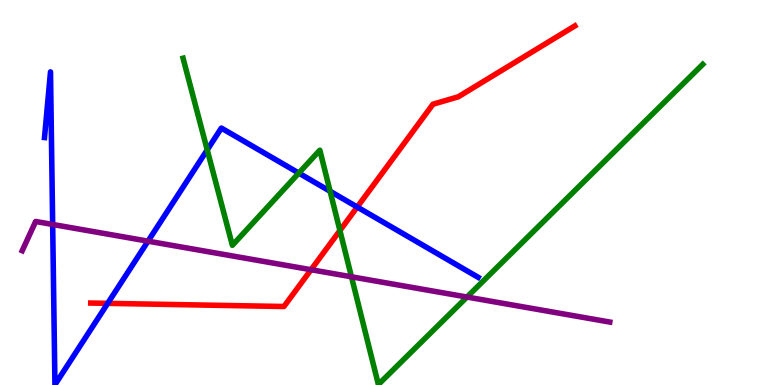[{'lines': ['blue', 'red'], 'intersections': [{'x': 1.39, 'y': 2.12}, {'x': 4.61, 'y': 4.62}]}, {'lines': ['green', 'red'], 'intersections': [{'x': 4.39, 'y': 4.01}]}, {'lines': ['purple', 'red'], 'intersections': [{'x': 4.01, 'y': 2.99}]}, {'lines': ['blue', 'green'], 'intersections': [{'x': 2.67, 'y': 6.11}, {'x': 3.86, 'y': 5.5}, {'x': 4.26, 'y': 5.03}]}, {'lines': ['blue', 'purple'], 'intersections': [{'x': 0.68, 'y': 4.17}, {'x': 1.91, 'y': 3.74}]}, {'lines': ['green', 'purple'], 'intersections': [{'x': 4.54, 'y': 2.81}, {'x': 6.03, 'y': 2.28}]}]